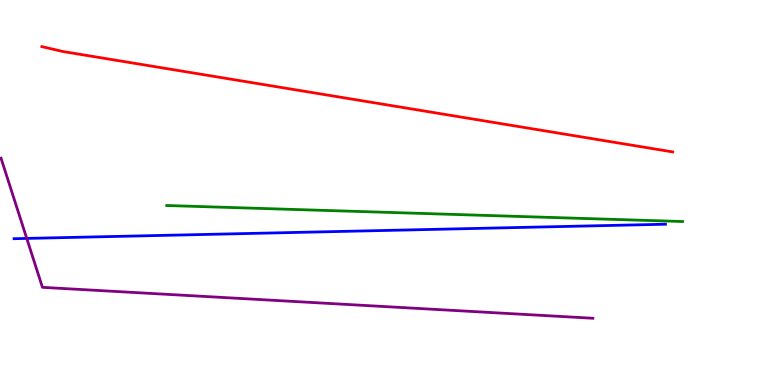[{'lines': ['blue', 'red'], 'intersections': []}, {'lines': ['green', 'red'], 'intersections': []}, {'lines': ['purple', 'red'], 'intersections': []}, {'lines': ['blue', 'green'], 'intersections': []}, {'lines': ['blue', 'purple'], 'intersections': [{'x': 0.345, 'y': 3.81}]}, {'lines': ['green', 'purple'], 'intersections': []}]